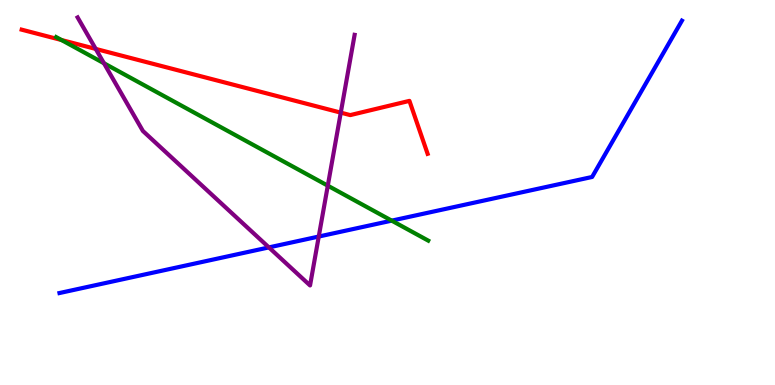[{'lines': ['blue', 'red'], 'intersections': []}, {'lines': ['green', 'red'], 'intersections': [{'x': 0.793, 'y': 8.96}]}, {'lines': ['purple', 'red'], 'intersections': [{'x': 1.24, 'y': 8.73}, {'x': 4.4, 'y': 7.07}]}, {'lines': ['blue', 'green'], 'intersections': [{'x': 5.05, 'y': 4.27}]}, {'lines': ['blue', 'purple'], 'intersections': [{'x': 3.47, 'y': 3.57}, {'x': 4.11, 'y': 3.86}]}, {'lines': ['green', 'purple'], 'intersections': [{'x': 1.34, 'y': 8.36}, {'x': 4.23, 'y': 5.18}]}]